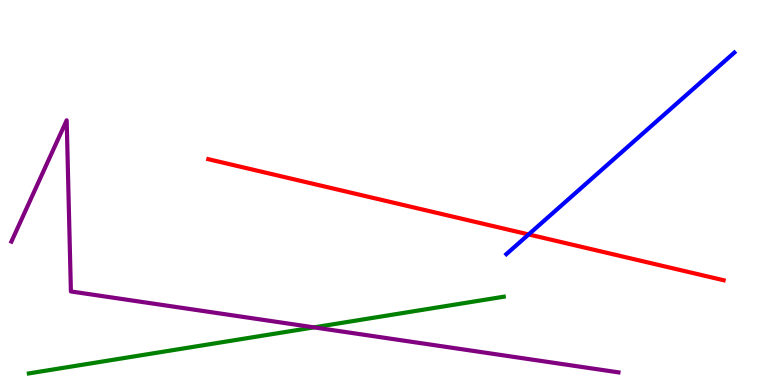[{'lines': ['blue', 'red'], 'intersections': [{'x': 6.82, 'y': 3.91}]}, {'lines': ['green', 'red'], 'intersections': []}, {'lines': ['purple', 'red'], 'intersections': []}, {'lines': ['blue', 'green'], 'intersections': []}, {'lines': ['blue', 'purple'], 'intersections': []}, {'lines': ['green', 'purple'], 'intersections': [{'x': 4.05, 'y': 1.5}]}]